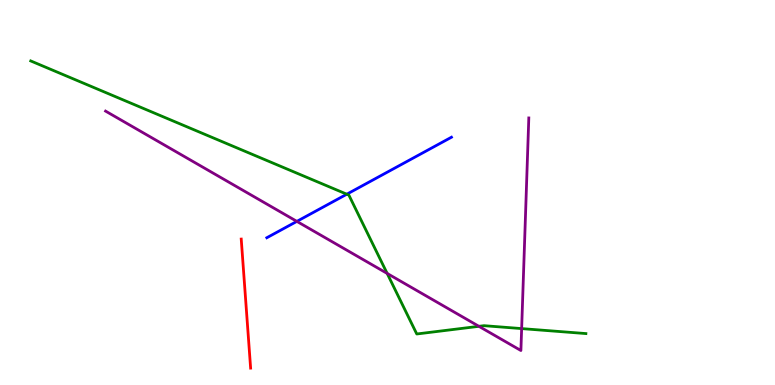[{'lines': ['blue', 'red'], 'intersections': []}, {'lines': ['green', 'red'], 'intersections': []}, {'lines': ['purple', 'red'], 'intersections': []}, {'lines': ['blue', 'green'], 'intersections': [{'x': 4.47, 'y': 4.96}]}, {'lines': ['blue', 'purple'], 'intersections': [{'x': 3.83, 'y': 4.25}]}, {'lines': ['green', 'purple'], 'intersections': [{'x': 5.0, 'y': 2.9}, {'x': 6.18, 'y': 1.52}, {'x': 6.73, 'y': 1.47}]}]